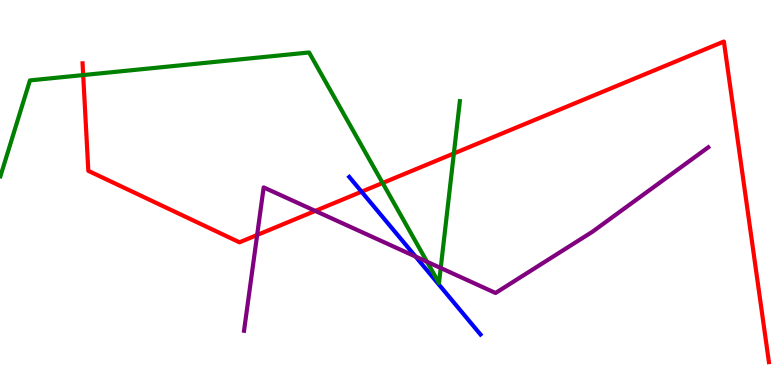[{'lines': ['blue', 'red'], 'intersections': [{'x': 4.67, 'y': 5.02}]}, {'lines': ['green', 'red'], 'intersections': [{'x': 1.07, 'y': 8.05}, {'x': 4.94, 'y': 5.25}, {'x': 5.86, 'y': 6.01}]}, {'lines': ['purple', 'red'], 'intersections': [{'x': 3.32, 'y': 3.9}, {'x': 4.07, 'y': 4.52}]}, {'lines': ['blue', 'green'], 'intersections': []}, {'lines': ['blue', 'purple'], 'intersections': [{'x': 5.36, 'y': 3.34}]}, {'lines': ['green', 'purple'], 'intersections': [{'x': 5.51, 'y': 3.2}, {'x': 5.69, 'y': 3.04}]}]